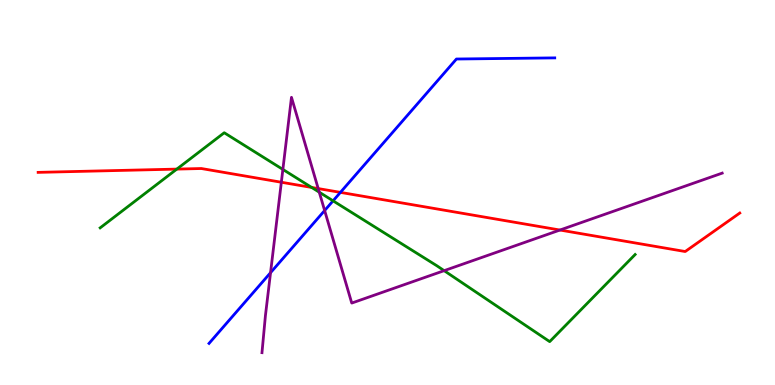[{'lines': ['blue', 'red'], 'intersections': [{'x': 4.39, 'y': 5.0}]}, {'lines': ['green', 'red'], 'intersections': [{'x': 2.28, 'y': 5.61}, {'x': 4.02, 'y': 5.13}]}, {'lines': ['purple', 'red'], 'intersections': [{'x': 3.63, 'y': 5.27}, {'x': 4.11, 'y': 5.1}, {'x': 7.23, 'y': 4.02}]}, {'lines': ['blue', 'green'], 'intersections': [{'x': 4.3, 'y': 4.78}]}, {'lines': ['blue', 'purple'], 'intersections': [{'x': 3.49, 'y': 2.92}, {'x': 4.19, 'y': 4.53}]}, {'lines': ['green', 'purple'], 'intersections': [{'x': 3.65, 'y': 5.6}, {'x': 4.12, 'y': 5.01}, {'x': 5.73, 'y': 2.97}]}]